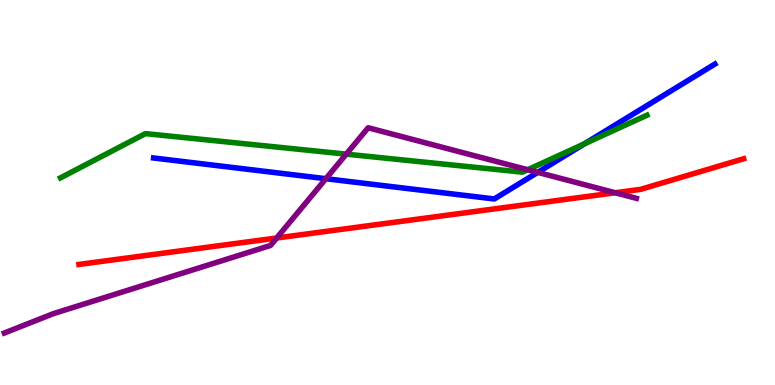[{'lines': ['blue', 'red'], 'intersections': []}, {'lines': ['green', 'red'], 'intersections': []}, {'lines': ['purple', 'red'], 'intersections': [{'x': 3.57, 'y': 3.82}, {'x': 7.94, 'y': 4.99}]}, {'lines': ['blue', 'green'], 'intersections': [{'x': 7.54, 'y': 6.27}]}, {'lines': ['blue', 'purple'], 'intersections': [{'x': 4.2, 'y': 5.36}, {'x': 6.94, 'y': 5.52}]}, {'lines': ['green', 'purple'], 'intersections': [{'x': 4.47, 'y': 6.0}, {'x': 6.81, 'y': 5.59}]}]